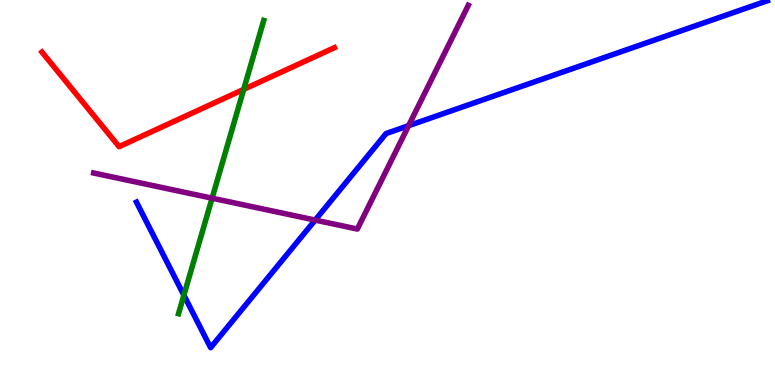[{'lines': ['blue', 'red'], 'intersections': []}, {'lines': ['green', 'red'], 'intersections': [{'x': 3.14, 'y': 7.68}]}, {'lines': ['purple', 'red'], 'intersections': []}, {'lines': ['blue', 'green'], 'intersections': [{'x': 2.37, 'y': 2.33}]}, {'lines': ['blue', 'purple'], 'intersections': [{'x': 4.07, 'y': 4.28}, {'x': 5.27, 'y': 6.74}]}, {'lines': ['green', 'purple'], 'intersections': [{'x': 2.74, 'y': 4.85}]}]